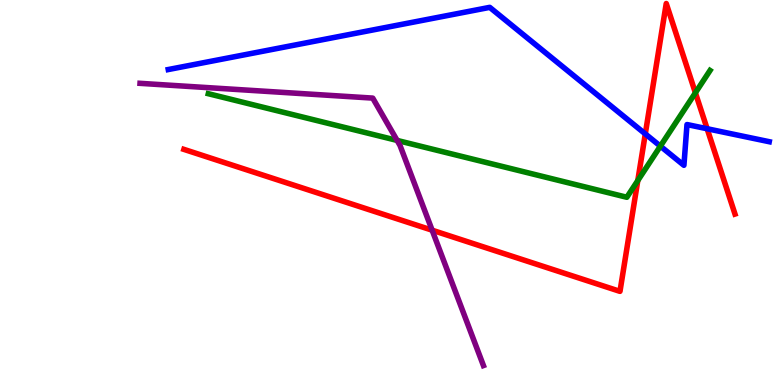[{'lines': ['blue', 'red'], 'intersections': [{'x': 8.33, 'y': 6.52}, {'x': 9.12, 'y': 6.66}]}, {'lines': ['green', 'red'], 'intersections': [{'x': 8.23, 'y': 5.31}, {'x': 8.97, 'y': 7.59}]}, {'lines': ['purple', 'red'], 'intersections': [{'x': 5.58, 'y': 4.02}]}, {'lines': ['blue', 'green'], 'intersections': [{'x': 8.52, 'y': 6.2}]}, {'lines': ['blue', 'purple'], 'intersections': []}, {'lines': ['green', 'purple'], 'intersections': [{'x': 5.12, 'y': 6.35}]}]